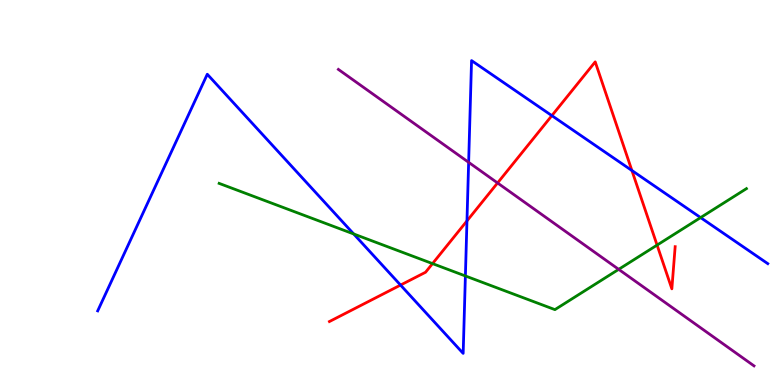[{'lines': ['blue', 'red'], 'intersections': [{'x': 5.17, 'y': 2.6}, {'x': 6.03, 'y': 4.26}, {'x': 7.12, 'y': 7.0}, {'x': 8.15, 'y': 5.57}]}, {'lines': ['green', 'red'], 'intersections': [{'x': 5.58, 'y': 3.15}, {'x': 8.48, 'y': 3.63}]}, {'lines': ['purple', 'red'], 'intersections': [{'x': 6.42, 'y': 5.25}]}, {'lines': ['blue', 'green'], 'intersections': [{'x': 4.56, 'y': 3.92}, {'x': 6.01, 'y': 2.83}, {'x': 9.04, 'y': 4.35}]}, {'lines': ['blue', 'purple'], 'intersections': [{'x': 6.05, 'y': 5.78}]}, {'lines': ['green', 'purple'], 'intersections': [{'x': 7.98, 'y': 3.0}]}]